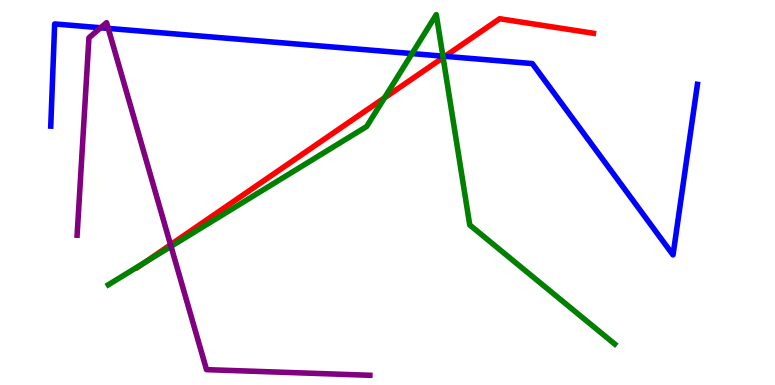[{'lines': ['blue', 'red'], 'intersections': [{'x': 5.74, 'y': 8.54}]}, {'lines': ['green', 'red'], 'intersections': [{'x': 1.87, 'y': 3.18}, {'x': 4.96, 'y': 7.46}, {'x': 5.72, 'y': 8.5}]}, {'lines': ['purple', 'red'], 'intersections': [{'x': 2.2, 'y': 3.64}]}, {'lines': ['blue', 'green'], 'intersections': [{'x': 5.32, 'y': 8.61}, {'x': 5.71, 'y': 8.54}]}, {'lines': ['blue', 'purple'], 'intersections': [{'x': 1.3, 'y': 9.28}, {'x': 1.4, 'y': 9.26}]}, {'lines': ['green', 'purple'], 'intersections': [{'x': 2.21, 'y': 3.6}]}]